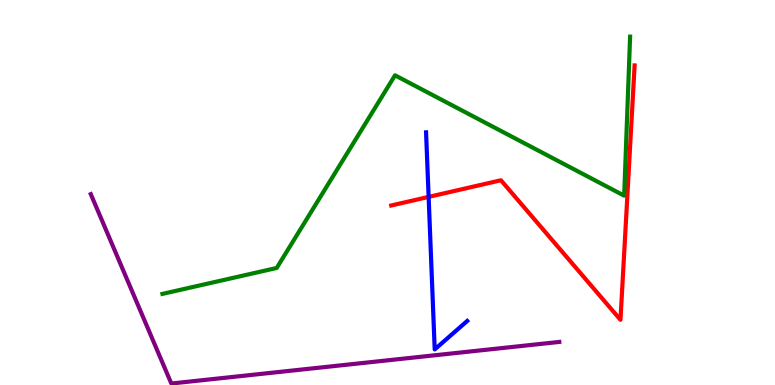[{'lines': ['blue', 'red'], 'intersections': [{'x': 5.53, 'y': 4.89}]}, {'lines': ['green', 'red'], 'intersections': []}, {'lines': ['purple', 'red'], 'intersections': []}, {'lines': ['blue', 'green'], 'intersections': []}, {'lines': ['blue', 'purple'], 'intersections': []}, {'lines': ['green', 'purple'], 'intersections': []}]